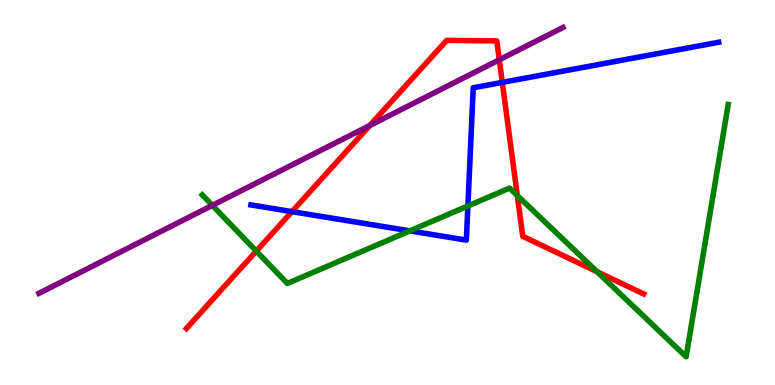[{'lines': ['blue', 'red'], 'intersections': [{'x': 3.77, 'y': 4.5}, {'x': 6.48, 'y': 7.86}]}, {'lines': ['green', 'red'], 'intersections': [{'x': 3.31, 'y': 3.48}, {'x': 6.68, 'y': 4.92}, {'x': 7.7, 'y': 2.94}]}, {'lines': ['purple', 'red'], 'intersections': [{'x': 4.77, 'y': 6.74}, {'x': 6.44, 'y': 8.45}]}, {'lines': ['blue', 'green'], 'intersections': [{'x': 5.29, 'y': 4.0}, {'x': 6.04, 'y': 4.65}]}, {'lines': ['blue', 'purple'], 'intersections': []}, {'lines': ['green', 'purple'], 'intersections': [{'x': 2.74, 'y': 4.67}]}]